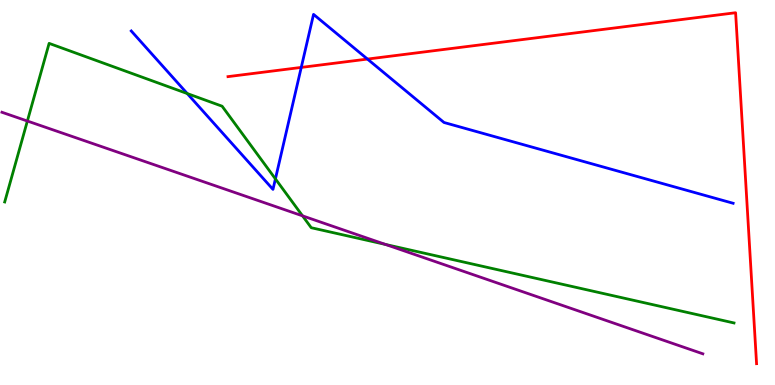[{'lines': ['blue', 'red'], 'intersections': [{'x': 3.89, 'y': 8.25}, {'x': 4.74, 'y': 8.47}]}, {'lines': ['green', 'red'], 'intersections': []}, {'lines': ['purple', 'red'], 'intersections': []}, {'lines': ['blue', 'green'], 'intersections': [{'x': 2.42, 'y': 7.57}, {'x': 3.55, 'y': 5.35}]}, {'lines': ['blue', 'purple'], 'intersections': []}, {'lines': ['green', 'purple'], 'intersections': [{'x': 0.353, 'y': 6.86}, {'x': 3.9, 'y': 4.39}, {'x': 4.97, 'y': 3.65}]}]